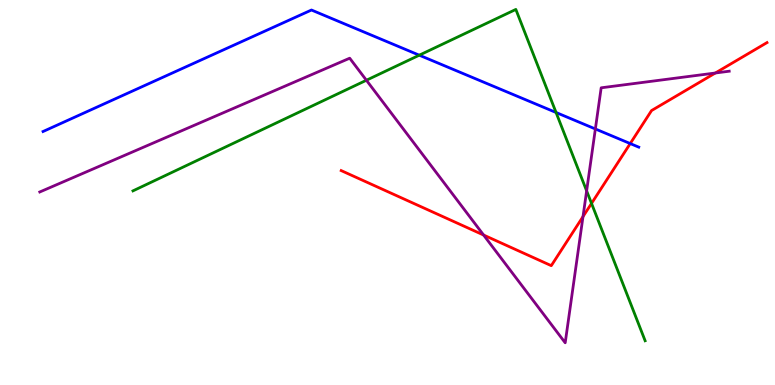[{'lines': ['blue', 'red'], 'intersections': [{'x': 8.13, 'y': 6.27}]}, {'lines': ['green', 'red'], 'intersections': [{'x': 7.63, 'y': 4.72}]}, {'lines': ['purple', 'red'], 'intersections': [{'x': 6.24, 'y': 3.9}, {'x': 7.52, 'y': 4.37}, {'x': 9.23, 'y': 8.1}]}, {'lines': ['blue', 'green'], 'intersections': [{'x': 5.41, 'y': 8.57}, {'x': 7.17, 'y': 7.08}]}, {'lines': ['blue', 'purple'], 'intersections': [{'x': 7.68, 'y': 6.65}]}, {'lines': ['green', 'purple'], 'intersections': [{'x': 4.73, 'y': 7.92}, {'x': 7.57, 'y': 5.04}]}]